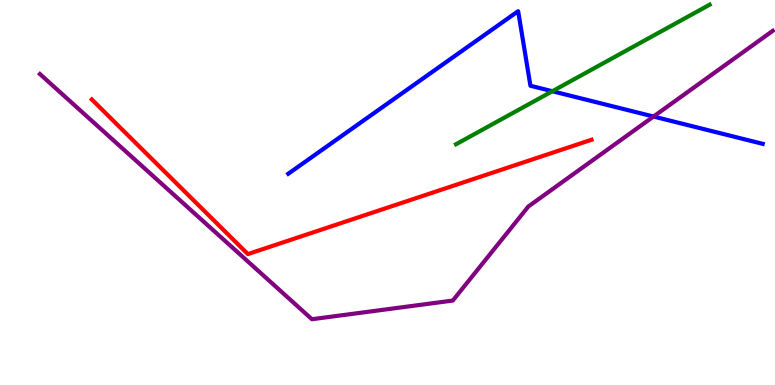[{'lines': ['blue', 'red'], 'intersections': []}, {'lines': ['green', 'red'], 'intersections': []}, {'lines': ['purple', 'red'], 'intersections': []}, {'lines': ['blue', 'green'], 'intersections': [{'x': 7.13, 'y': 7.63}]}, {'lines': ['blue', 'purple'], 'intersections': [{'x': 8.43, 'y': 6.97}]}, {'lines': ['green', 'purple'], 'intersections': []}]